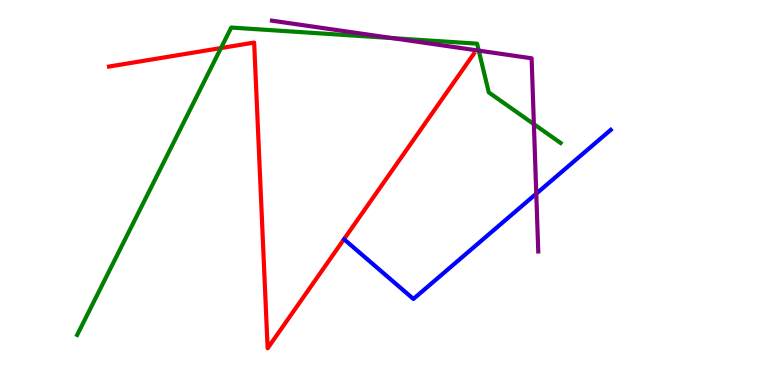[{'lines': ['blue', 'red'], 'intersections': []}, {'lines': ['green', 'red'], 'intersections': [{'x': 2.85, 'y': 8.75}]}, {'lines': ['purple', 'red'], 'intersections': []}, {'lines': ['blue', 'green'], 'intersections': []}, {'lines': ['blue', 'purple'], 'intersections': [{'x': 6.92, 'y': 4.97}]}, {'lines': ['green', 'purple'], 'intersections': [{'x': 5.06, 'y': 9.01}, {'x': 6.18, 'y': 8.68}, {'x': 6.89, 'y': 6.78}]}]